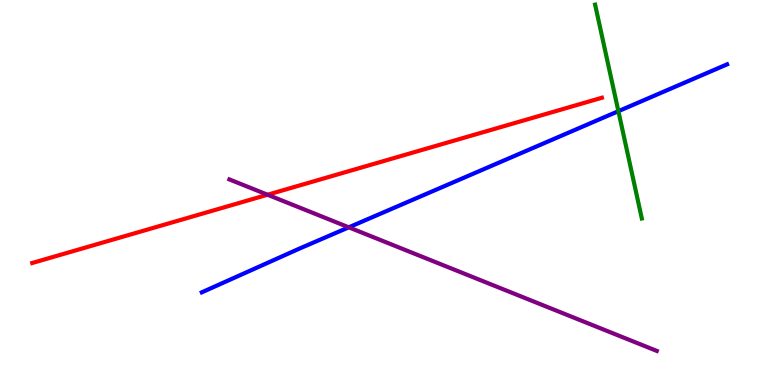[{'lines': ['blue', 'red'], 'intersections': []}, {'lines': ['green', 'red'], 'intersections': []}, {'lines': ['purple', 'red'], 'intersections': [{'x': 3.45, 'y': 4.94}]}, {'lines': ['blue', 'green'], 'intersections': [{'x': 7.98, 'y': 7.11}]}, {'lines': ['blue', 'purple'], 'intersections': [{'x': 4.5, 'y': 4.1}]}, {'lines': ['green', 'purple'], 'intersections': []}]